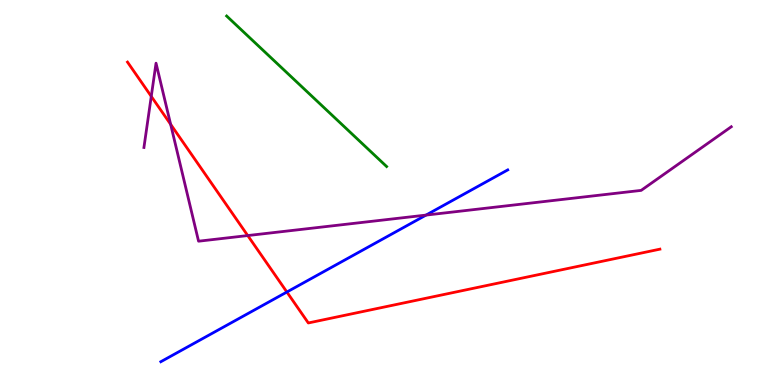[{'lines': ['blue', 'red'], 'intersections': [{'x': 3.7, 'y': 2.41}]}, {'lines': ['green', 'red'], 'intersections': []}, {'lines': ['purple', 'red'], 'intersections': [{'x': 1.95, 'y': 7.5}, {'x': 2.2, 'y': 6.77}, {'x': 3.2, 'y': 3.88}]}, {'lines': ['blue', 'green'], 'intersections': []}, {'lines': ['blue', 'purple'], 'intersections': [{'x': 5.5, 'y': 4.41}]}, {'lines': ['green', 'purple'], 'intersections': []}]